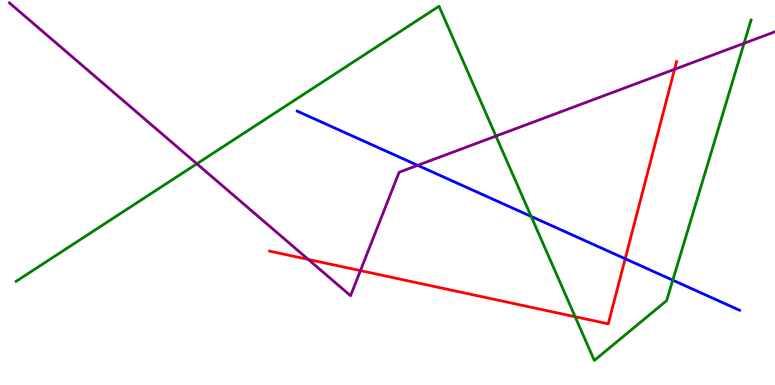[{'lines': ['blue', 'red'], 'intersections': [{'x': 8.07, 'y': 3.28}]}, {'lines': ['green', 'red'], 'intersections': [{'x': 7.42, 'y': 1.77}]}, {'lines': ['purple', 'red'], 'intersections': [{'x': 3.98, 'y': 3.26}, {'x': 4.65, 'y': 2.97}, {'x': 8.7, 'y': 8.2}]}, {'lines': ['blue', 'green'], 'intersections': [{'x': 6.85, 'y': 4.38}, {'x': 8.68, 'y': 2.72}]}, {'lines': ['blue', 'purple'], 'intersections': [{'x': 5.39, 'y': 5.71}]}, {'lines': ['green', 'purple'], 'intersections': [{'x': 2.54, 'y': 5.75}, {'x': 6.4, 'y': 6.47}, {'x': 9.6, 'y': 8.87}]}]